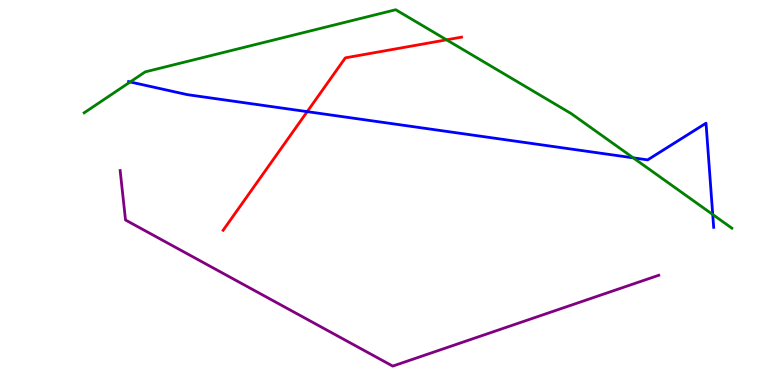[{'lines': ['blue', 'red'], 'intersections': [{'x': 3.96, 'y': 7.1}]}, {'lines': ['green', 'red'], 'intersections': [{'x': 5.76, 'y': 8.97}]}, {'lines': ['purple', 'red'], 'intersections': []}, {'lines': ['blue', 'green'], 'intersections': [{'x': 1.68, 'y': 7.87}, {'x': 8.17, 'y': 5.9}, {'x': 9.2, 'y': 4.43}]}, {'lines': ['blue', 'purple'], 'intersections': []}, {'lines': ['green', 'purple'], 'intersections': []}]